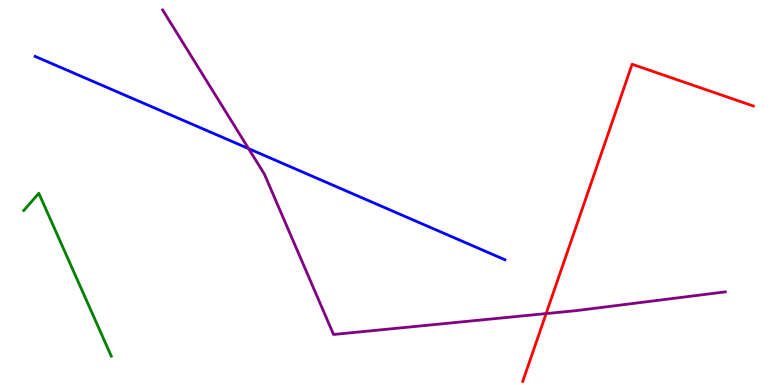[{'lines': ['blue', 'red'], 'intersections': []}, {'lines': ['green', 'red'], 'intersections': []}, {'lines': ['purple', 'red'], 'intersections': [{'x': 7.05, 'y': 1.85}]}, {'lines': ['blue', 'green'], 'intersections': []}, {'lines': ['blue', 'purple'], 'intersections': [{'x': 3.21, 'y': 6.14}]}, {'lines': ['green', 'purple'], 'intersections': []}]